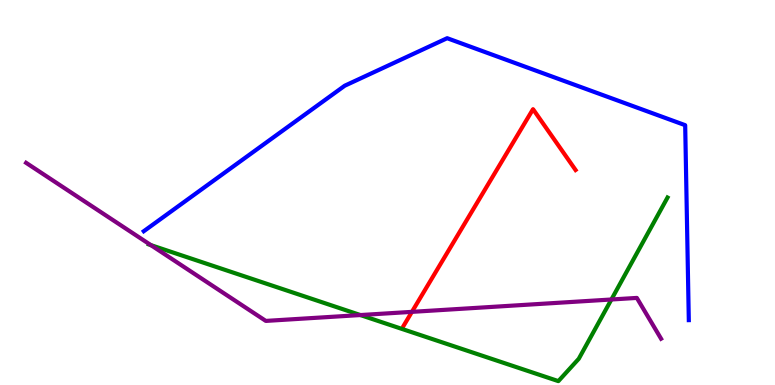[{'lines': ['blue', 'red'], 'intersections': []}, {'lines': ['green', 'red'], 'intersections': []}, {'lines': ['purple', 'red'], 'intersections': [{'x': 5.32, 'y': 1.9}]}, {'lines': ['blue', 'green'], 'intersections': []}, {'lines': ['blue', 'purple'], 'intersections': []}, {'lines': ['green', 'purple'], 'intersections': [{'x': 1.95, 'y': 3.63}, {'x': 4.65, 'y': 1.82}, {'x': 7.89, 'y': 2.22}]}]